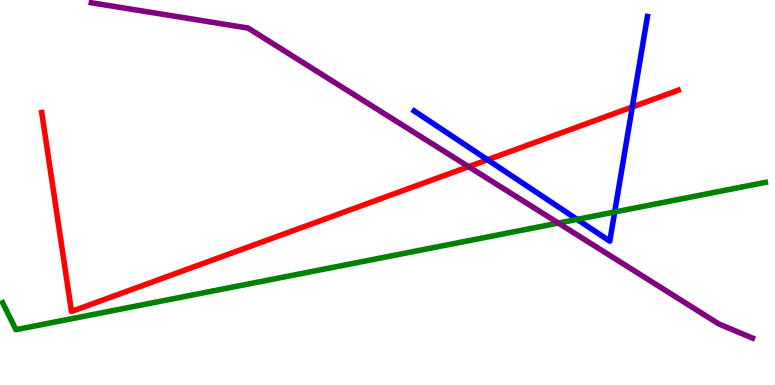[{'lines': ['blue', 'red'], 'intersections': [{'x': 6.29, 'y': 5.85}, {'x': 8.16, 'y': 7.22}]}, {'lines': ['green', 'red'], 'intersections': []}, {'lines': ['purple', 'red'], 'intersections': [{'x': 6.05, 'y': 5.67}]}, {'lines': ['blue', 'green'], 'intersections': [{'x': 7.45, 'y': 4.3}, {'x': 7.93, 'y': 4.49}]}, {'lines': ['blue', 'purple'], 'intersections': []}, {'lines': ['green', 'purple'], 'intersections': [{'x': 7.2, 'y': 4.21}]}]